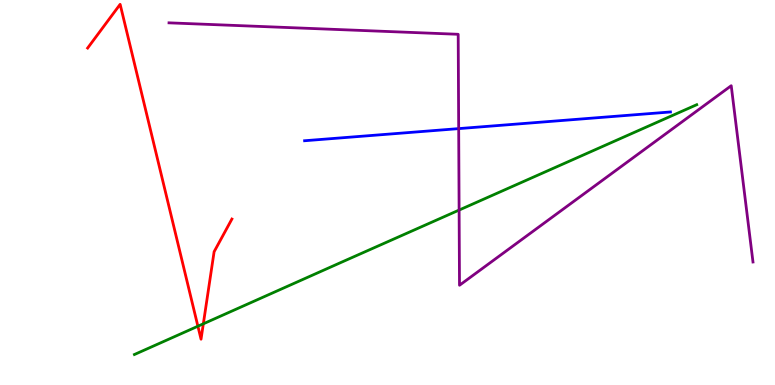[{'lines': ['blue', 'red'], 'intersections': []}, {'lines': ['green', 'red'], 'intersections': [{'x': 2.55, 'y': 1.53}, {'x': 2.62, 'y': 1.59}]}, {'lines': ['purple', 'red'], 'intersections': []}, {'lines': ['blue', 'green'], 'intersections': []}, {'lines': ['blue', 'purple'], 'intersections': [{'x': 5.92, 'y': 6.66}]}, {'lines': ['green', 'purple'], 'intersections': [{'x': 5.92, 'y': 4.54}]}]